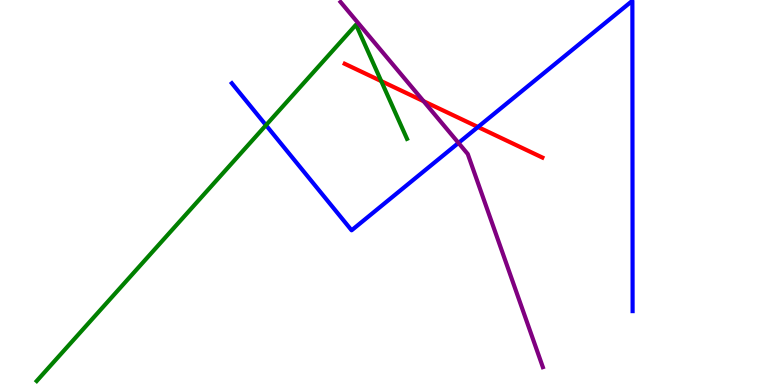[{'lines': ['blue', 'red'], 'intersections': [{'x': 6.17, 'y': 6.7}]}, {'lines': ['green', 'red'], 'intersections': [{'x': 4.92, 'y': 7.89}]}, {'lines': ['purple', 'red'], 'intersections': [{'x': 5.47, 'y': 7.37}]}, {'lines': ['blue', 'green'], 'intersections': [{'x': 3.43, 'y': 6.75}]}, {'lines': ['blue', 'purple'], 'intersections': [{'x': 5.92, 'y': 6.29}]}, {'lines': ['green', 'purple'], 'intersections': []}]